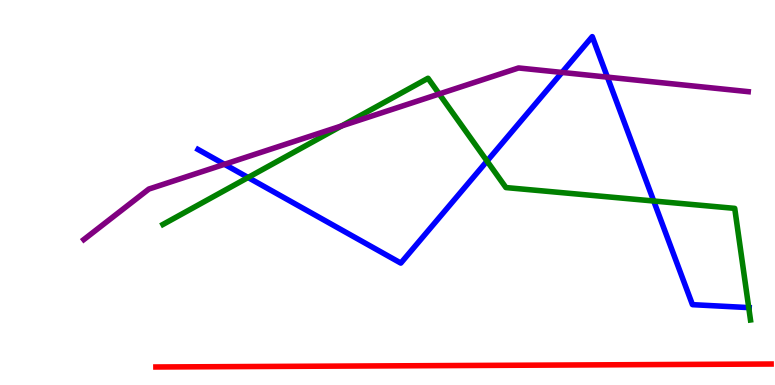[{'lines': ['blue', 'red'], 'intersections': []}, {'lines': ['green', 'red'], 'intersections': []}, {'lines': ['purple', 'red'], 'intersections': []}, {'lines': ['blue', 'green'], 'intersections': [{'x': 3.2, 'y': 5.39}, {'x': 6.28, 'y': 5.82}, {'x': 8.44, 'y': 4.78}, {'x': 9.66, 'y': 2.01}]}, {'lines': ['blue', 'purple'], 'intersections': [{'x': 2.9, 'y': 5.73}, {'x': 7.25, 'y': 8.12}, {'x': 7.84, 'y': 8.0}]}, {'lines': ['green', 'purple'], 'intersections': [{'x': 4.41, 'y': 6.73}, {'x': 5.67, 'y': 7.56}]}]